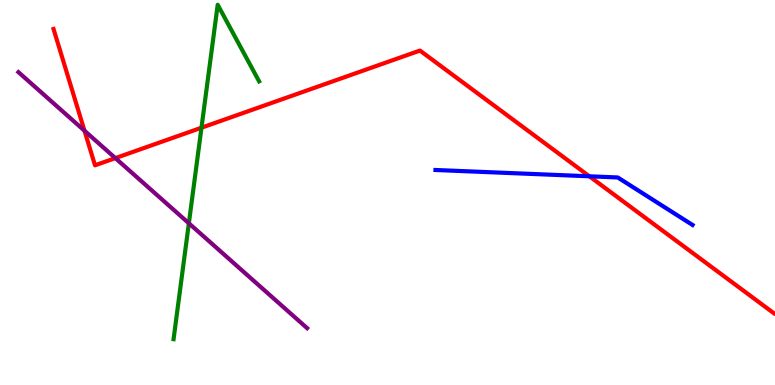[{'lines': ['blue', 'red'], 'intersections': [{'x': 7.6, 'y': 5.42}]}, {'lines': ['green', 'red'], 'intersections': [{'x': 2.6, 'y': 6.68}]}, {'lines': ['purple', 'red'], 'intersections': [{'x': 1.09, 'y': 6.6}, {'x': 1.49, 'y': 5.89}]}, {'lines': ['blue', 'green'], 'intersections': []}, {'lines': ['blue', 'purple'], 'intersections': []}, {'lines': ['green', 'purple'], 'intersections': [{'x': 2.44, 'y': 4.2}]}]